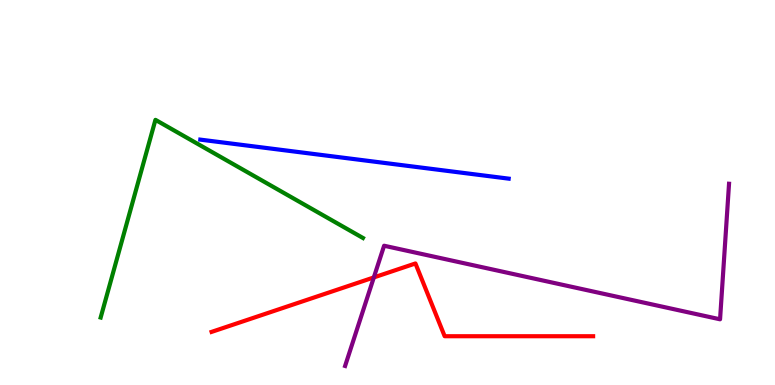[{'lines': ['blue', 'red'], 'intersections': []}, {'lines': ['green', 'red'], 'intersections': []}, {'lines': ['purple', 'red'], 'intersections': [{'x': 4.82, 'y': 2.79}]}, {'lines': ['blue', 'green'], 'intersections': []}, {'lines': ['blue', 'purple'], 'intersections': []}, {'lines': ['green', 'purple'], 'intersections': []}]